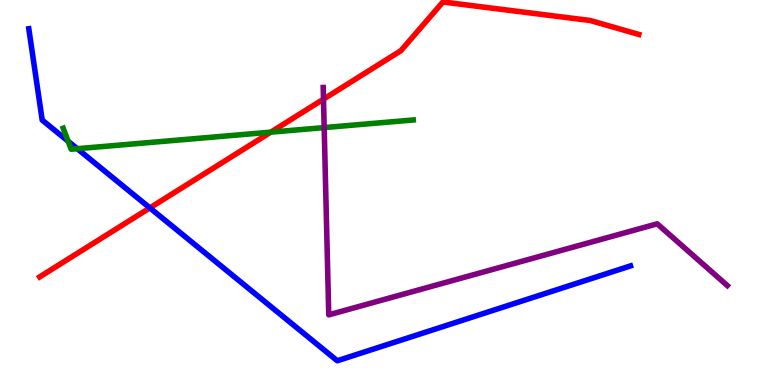[{'lines': ['blue', 'red'], 'intersections': [{'x': 1.93, 'y': 4.6}]}, {'lines': ['green', 'red'], 'intersections': [{'x': 3.49, 'y': 6.57}]}, {'lines': ['purple', 'red'], 'intersections': [{'x': 4.17, 'y': 7.42}]}, {'lines': ['blue', 'green'], 'intersections': [{'x': 0.879, 'y': 6.33}, {'x': 0.997, 'y': 6.14}]}, {'lines': ['blue', 'purple'], 'intersections': []}, {'lines': ['green', 'purple'], 'intersections': [{'x': 4.18, 'y': 6.69}]}]